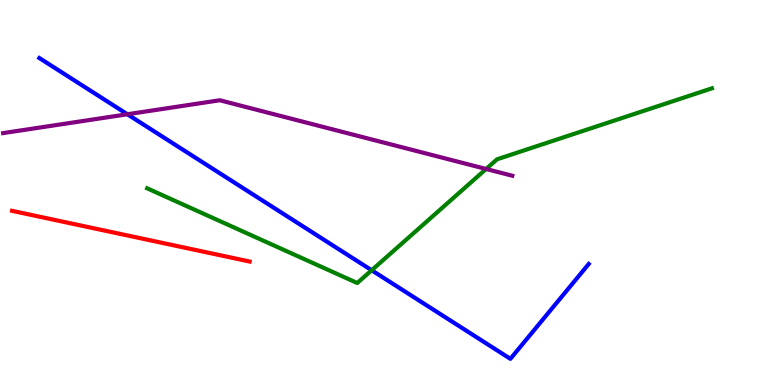[{'lines': ['blue', 'red'], 'intersections': []}, {'lines': ['green', 'red'], 'intersections': []}, {'lines': ['purple', 'red'], 'intersections': []}, {'lines': ['blue', 'green'], 'intersections': [{'x': 4.8, 'y': 2.98}]}, {'lines': ['blue', 'purple'], 'intersections': [{'x': 1.64, 'y': 7.03}]}, {'lines': ['green', 'purple'], 'intersections': [{'x': 6.27, 'y': 5.61}]}]